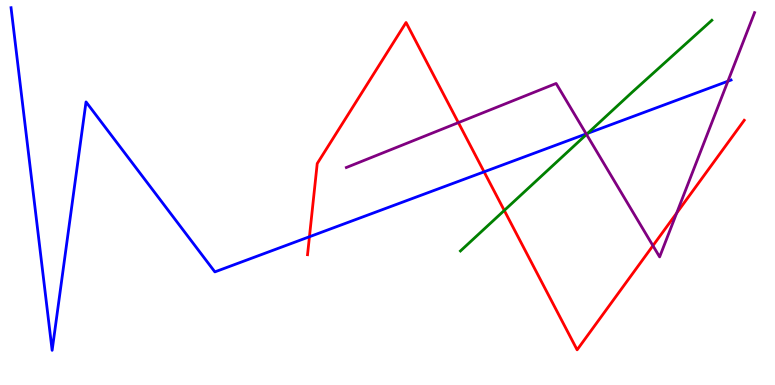[{'lines': ['blue', 'red'], 'intersections': [{'x': 3.99, 'y': 3.85}, {'x': 6.25, 'y': 5.54}]}, {'lines': ['green', 'red'], 'intersections': [{'x': 6.51, 'y': 4.53}]}, {'lines': ['purple', 'red'], 'intersections': [{'x': 5.91, 'y': 6.81}, {'x': 8.42, 'y': 3.62}, {'x': 8.73, 'y': 4.46}]}, {'lines': ['blue', 'green'], 'intersections': [{'x': 7.58, 'y': 6.54}]}, {'lines': ['blue', 'purple'], 'intersections': [{'x': 7.56, 'y': 6.52}, {'x': 9.39, 'y': 7.89}]}, {'lines': ['green', 'purple'], 'intersections': [{'x': 7.57, 'y': 6.51}]}]